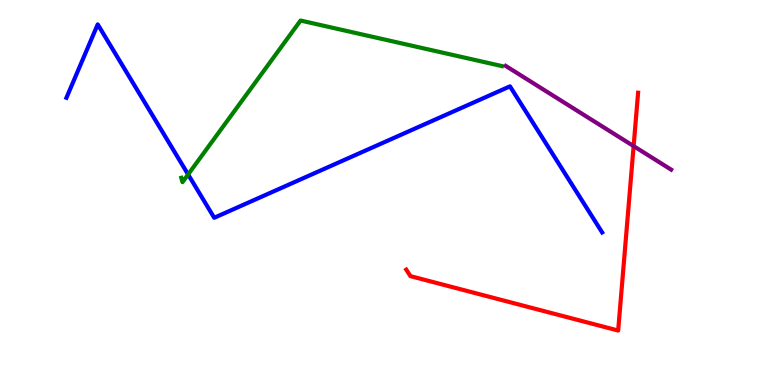[{'lines': ['blue', 'red'], 'intersections': []}, {'lines': ['green', 'red'], 'intersections': []}, {'lines': ['purple', 'red'], 'intersections': [{'x': 8.18, 'y': 6.2}]}, {'lines': ['blue', 'green'], 'intersections': [{'x': 2.43, 'y': 5.47}]}, {'lines': ['blue', 'purple'], 'intersections': []}, {'lines': ['green', 'purple'], 'intersections': []}]